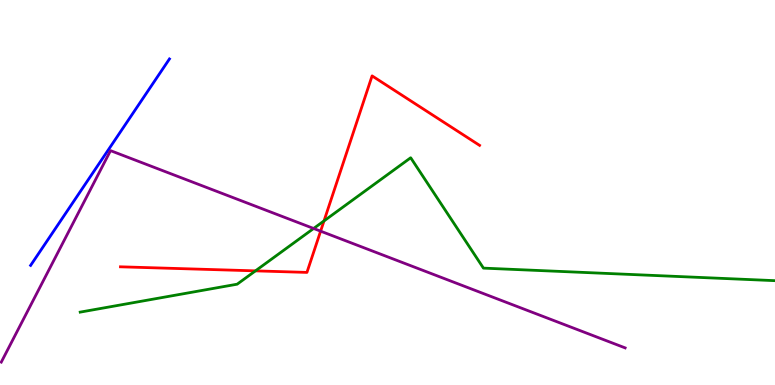[{'lines': ['blue', 'red'], 'intersections': []}, {'lines': ['green', 'red'], 'intersections': [{'x': 3.3, 'y': 2.96}, {'x': 4.18, 'y': 4.26}]}, {'lines': ['purple', 'red'], 'intersections': [{'x': 4.14, 'y': 4.0}]}, {'lines': ['blue', 'green'], 'intersections': []}, {'lines': ['blue', 'purple'], 'intersections': []}, {'lines': ['green', 'purple'], 'intersections': [{'x': 4.05, 'y': 4.07}]}]